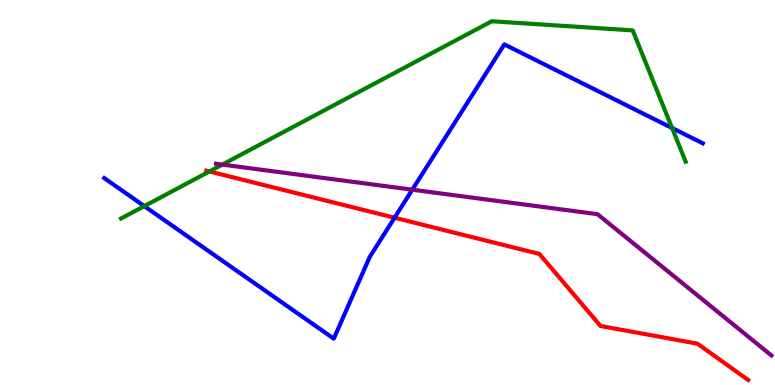[{'lines': ['blue', 'red'], 'intersections': [{'x': 5.09, 'y': 4.34}]}, {'lines': ['green', 'red'], 'intersections': [{'x': 2.7, 'y': 5.55}]}, {'lines': ['purple', 'red'], 'intersections': []}, {'lines': ['blue', 'green'], 'intersections': [{'x': 1.86, 'y': 4.65}, {'x': 8.67, 'y': 6.68}]}, {'lines': ['blue', 'purple'], 'intersections': [{'x': 5.32, 'y': 5.07}]}, {'lines': ['green', 'purple'], 'intersections': [{'x': 2.87, 'y': 5.72}]}]